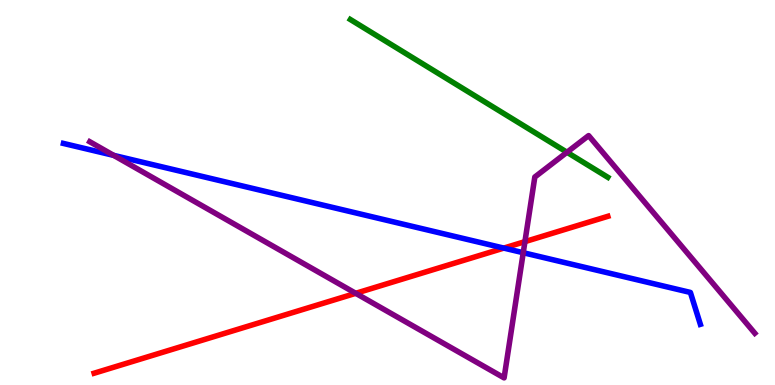[{'lines': ['blue', 'red'], 'intersections': [{'x': 6.5, 'y': 3.56}]}, {'lines': ['green', 'red'], 'intersections': []}, {'lines': ['purple', 'red'], 'intersections': [{'x': 4.59, 'y': 2.38}, {'x': 6.77, 'y': 3.72}]}, {'lines': ['blue', 'green'], 'intersections': []}, {'lines': ['blue', 'purple'], 'intersections': [{'x': 1.47, 'y': 5.96}, {'x': 6.75, 'y': 3.44}]}, {'lines': ['green', 'purple'], 'intersections': [{'x': 7.32, 'y': 6.05}]}]